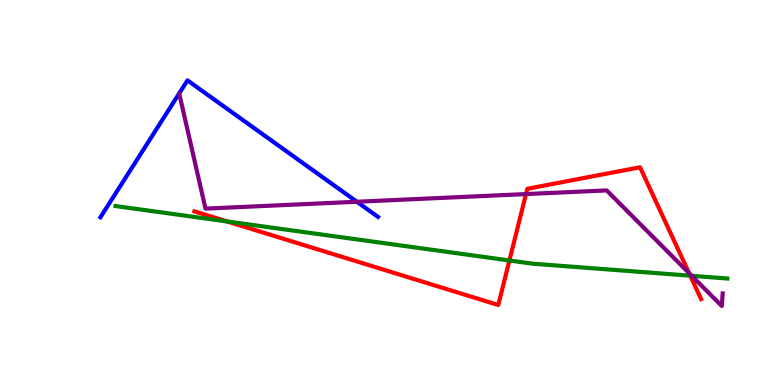[{'lines': ['blue', 'red'], 'intersections': []}, {'lines': ['green', 'red'], 'intersections': [{'x': 2.93, 'y': 4.25}, {'x': 6.57, 'y': 3.23}, {'x': 8.91, 'y': 2.84}]}, {'lines': ['purple', 'red'], 'intersections': [{'x': 6.79, 'y': 4.96}, {'x': 8.89, 'y': 2.9}]}, {'lines': ['blue', 'green'], 'intersections': []}, {'lines': ['blue', 'purple'], 'intersections': [{'x': 4.6, 'y': 4.76}]}, {'lines': ['green', 'purple'], 'intersections': [{'x': 8.93, 'y': 2.84}]}]